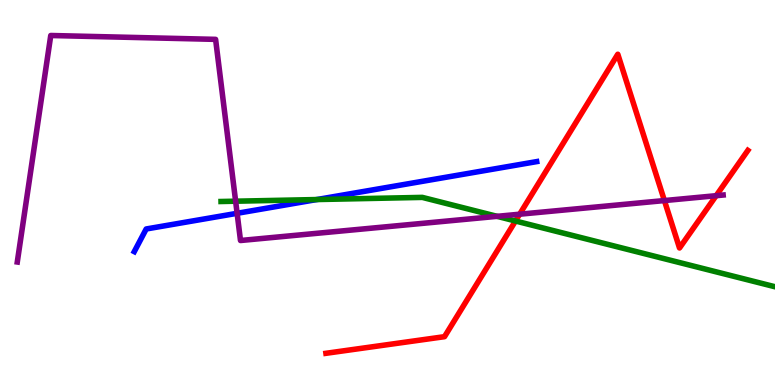[{'lines': ['blue', 'red'], 'intersections': []}, {'lines': ['green', 'red'], 'intersections': [{'x': 6.65, 'y': 4.26}]}, {'lines': ['purple', 'red'], 'intersections': [{'x': 6.71, 'y': 4.44}, {'x': 8.57, 'y': 4.79}, {'x': 9.24, 'y': 4.92}]}, {'lines': ['blue', 'green'], 'intersections': [{'x': 4.09, 'y': 4.82}]}, {'lines': ['blue', 'purple'], 'intersections': [{'x': 3.06, 'y': 4.46}]}, {'lines': ['green', 'purple'], 'intersections': [{'x': 3.04, 'y': 4.77}, {'x': 6.41, 'y': 4.38}]}]